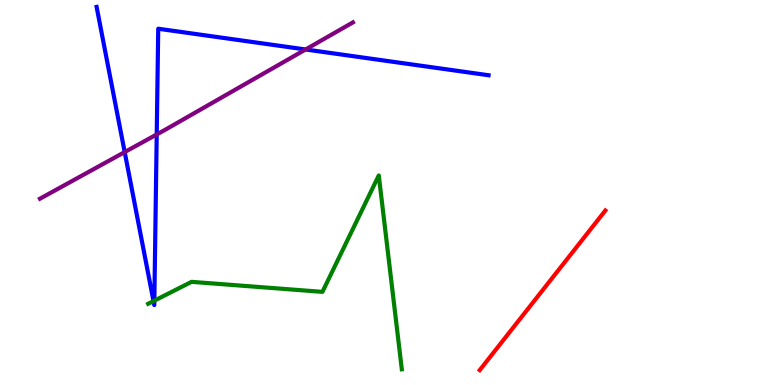[{'lines': ['blue', 'red'], 'intersections': []}, {'lines': ['green', 'red'], 'intersections': []}, {'lines': ['purple', 'red'], 'intersections': []}, {'lines': ['blue', 'green'], 'intersections': [{'x': 1.98, 'y': 2.18}, {'x': 1.99, 'y': 2.19}]}, {'lines': ['blue', 'purple'], 'intersections': [{'x': 1.61, 'y': 6.05}, {'x': 2.02, 'y': 6.51}, {'x': 3.94, 'y': 8.71}]}, {'lines': ['green', 'purple'], 'intersections': []}]